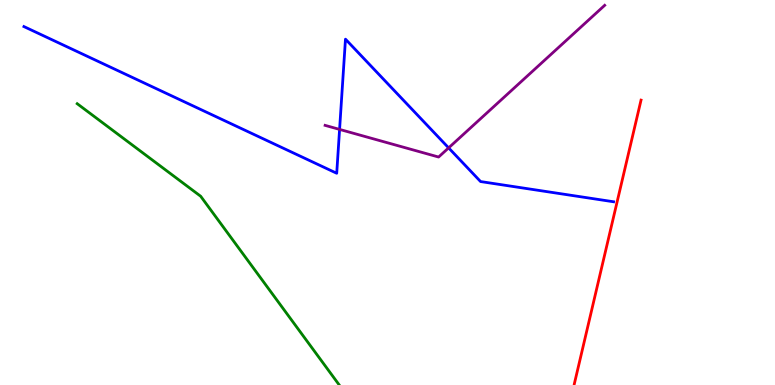[{'lines': ['blue', 'red'], 'intersections': []}, {'lines': ['green', 'red'], 'intersections': []}, {'lines': ['purple', 'red'], 'intersections': []}, {'lines': ['blue', 'green'], 'intersections': []}, {'lines': ['blue', 'purple'], 'intersections': [{'x': 4.38, 'y': 6.64}, {'x': 5.79, 'y': 6.16}]}, {'lines': ['green', 'purple'], 'intersections': []}]